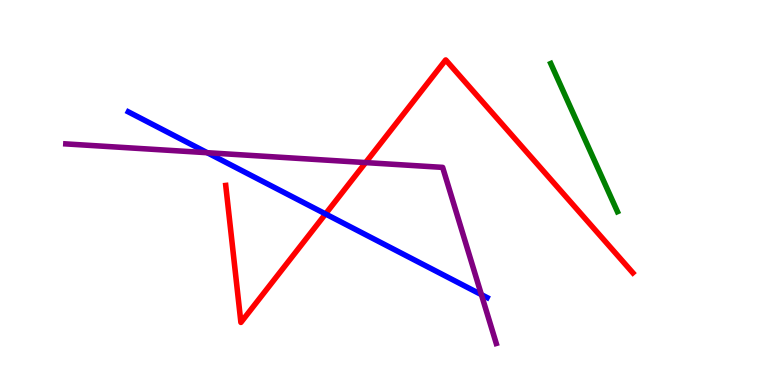[{'lines': ['blue', 'red'], 'intersections': [{'x': 4.2, 'y': 4.44}]}, {'lines': ['green', 'red'], 'intersections': []}, {'lines': ['purple', 'red'], 'intersections': [{'x': 4.72, 'y': 5.78}]}, {'lines': ['blue', 'green'], 'intersections': []}, {'lines': ['blue', 'purple'], 'intersections': [{'x': 2.67, 'y': 6.03}, {'x': 6.21, 'y': 2.35}]}, {'lines': ['green', 'purple'], 'intersections': []}]